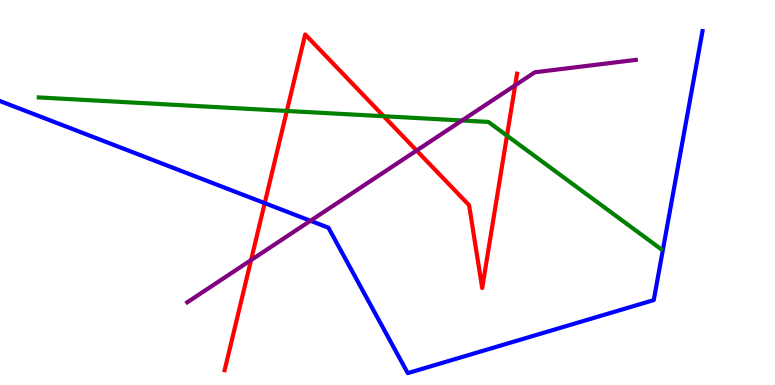[{'lines': ['blue', 'red'], 'intersections': [{'x': 3.42, 'y': 4.72}]}, {'lines': ['green', 'red'], 'intersections': [{'x': 3.7, 'y': 7.12}, {'x': 4.95, 'y': 6.98}, {'x': 6.54, 'y': 6.48}]}, {'lines': ['purple', 'red'], 'intersections': [{'x': 3.24, 'y': 3.24}, {'x': 5.38, 'y': 6.09}, {'x': 6.65, 'y': 7.78}]}, {'lines': ['blue', 'green'], 'intersections': []}, {'lines': ['blue', 'purple'], 'intersections': [{'x': 4.01, 'y': 4.27}]}, {'lines': ['green', 'purple'], 'intersections': [{'x': 5.96, 'y': 6.87}]}]